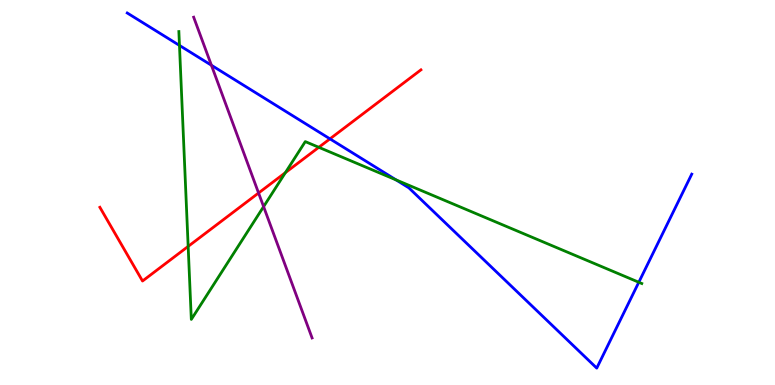[{'lines': ['blue', 'red'], 'intersections': [{'x': 4.26, 'y': 6.39}]}, {'lines': ['green', 'red'], 'intersections': [{'x': 2.43, 'y': 3.6}, {'x': 3.68, 'y': 5.52}, {'x': 4.11, 'y': 6.17}]}, {'lines': ['purple', 'red'], 'intersections': [{'x': 3.34, 'y': 4.99}]}, {'lines': ['blue', 'green'], 'intersections': [{'x': 2.32, 'y': 8.82}, {'x': 5.11, 'y': 5.33}, {'x': 8.24, 'y': 2.67}]}, {'lines': ['blue', 'purple'], 'intersections': [{'x': 2.73, 'y': 8.31}]}, {'lines': ['green', 'purple'], 'intersections': [{'x': 3.4, 'y': 4.63}]}]